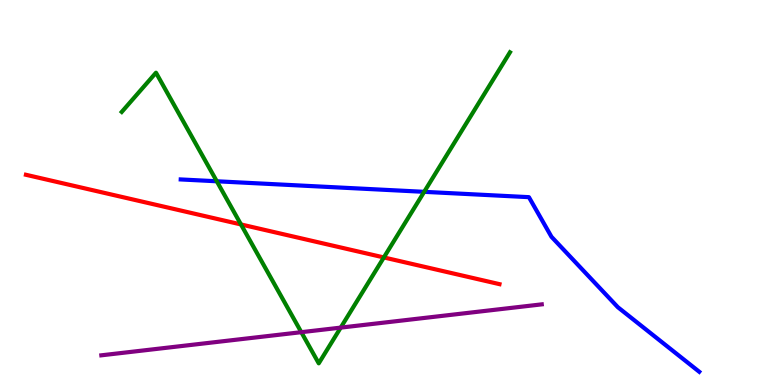[{'lines': ['blue', 'red'], 'intersections': []}, {'lines': ['green', 'red'], 'intersections': [{'x': 3.11, 'y': 4.17}, {'x': 4.95, 'y': 3.31}]}, {'lines': ['purple', 'red'], 'intersections': []}, {'lines': ['blue', 'green'], 'intersections': [{'x': 2.8, 'y': 5.29}, {'x': 5.47, 'y': 5.02}]}, {'lines': ['blue', 'purple'], 'intersections': []}, {'lines': ['green', 'purple'], 'intersections': [{'x': 3.89, 'y': 1.37}, {'x': 4.4, 'y': 1.49}]}]